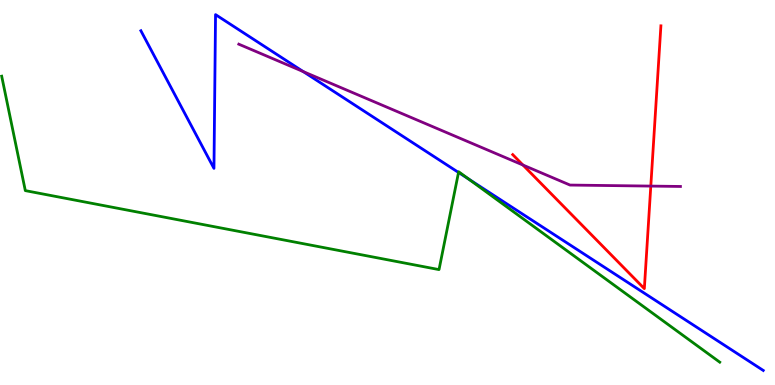[{'lines': ['blue', 'red'], 'intersections': []}, {'lines': ['green', 'red'], 'intersections': []}, {'lines': ['purple', 'red'], 'intersections': [{'x': 6.75, 'y': 5.71}, {'x': 8.4, 'y': 5.17}]}, {'lines': ['blue', 'green'], 'intersections': [{'x': 5.92, 'y': 5.52}, {'x': 6.05, 'y': 5.35}]}, {'lines': ['blue', 'purple'], 'intersections': [{'x': 3.91, 'y': 8.14}]}, {'lines': ['green', 'purple'], 'intersections': []}]